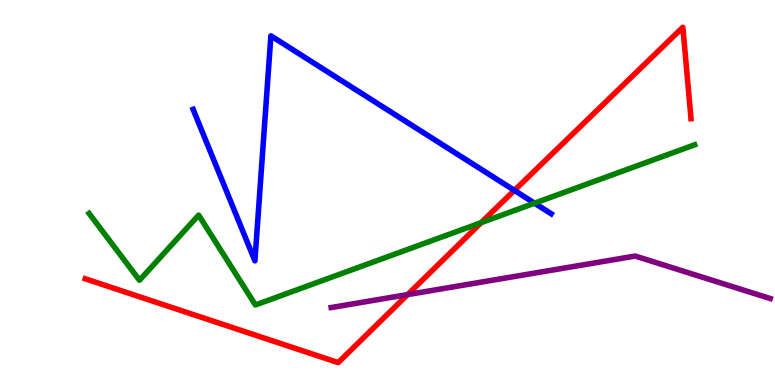[{'lines': ['blue', 'red'], 'intersections': [{'x': 6.64, 'y': 5.05}]}, {'lines': ['green', 'red'], 'intersections': [{'x': 6.21, 'y': 4.22}]}, {'lines': ['purple', 'red'], 'intersections': [{'x': 5.26, 'y': 2.35}]}, {'lines': ['blue', 'green'], 'intersections': [{'x': 6.9, 'y': 4.72}]}, {'lines': ['blue', 'purple'], 'intersections': []}, {'lines': ['green', 'purple'], 'intersections': []}]